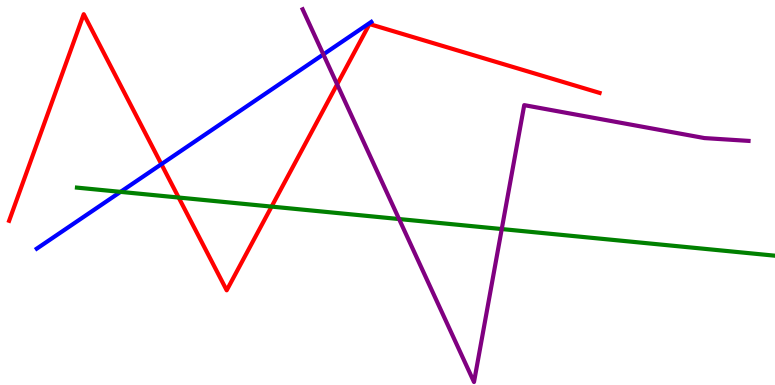[{'lines': ['blue', 'red'], 'intersections': [{'x': 2.08, 'y': 5.74}]}, {'lines': ['green', 'red'], 'intersections': [{'x': 2.31, 'y': 4.87}, {'x': 3.5, 'y': 4.63}]}, {'lines': ['purple', 'red'], 'intersections': [{'x': 4.35, 'y': 7.81}]}, {'lines': ['blue', 'green'], 'intersections': [{'x': 1.56, 'y': 5.02}]}, {'lines': ['blue', 'purple'], 'intersections': [{'x': 4.17, 'y': 8.59}]}, {'lines': ['green', 'purple'], 'intersections': [{'x': 5.15, 'y': 4.31}, {'x': 6.47, 'y': 4.05}]}]